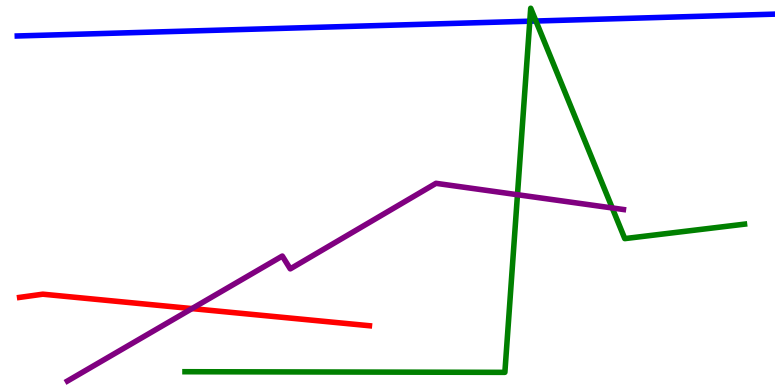[{'lines': ['blue', 'red'], 'intersections': []}, {'lines': ['green', 'red'], 'intersections': []}, {'lines': ['purple', 'red'], 'intersections': [{'x': 2.48, 'y': 1.98}]}, {'lines': ['blue', 'green'], 'intersections': [{'x': 6.84, 'y': 9.45}, {'x': 6.92, 'y': 9.45}]}, {'lines': ['blue', 'purple'], 'intersections': []}, {'lines': ['green', 'purple'], 'intersections': [{'x': 6.68, 'y': 4.94}, {'x': 7.9, 'y': 4.6}]}]